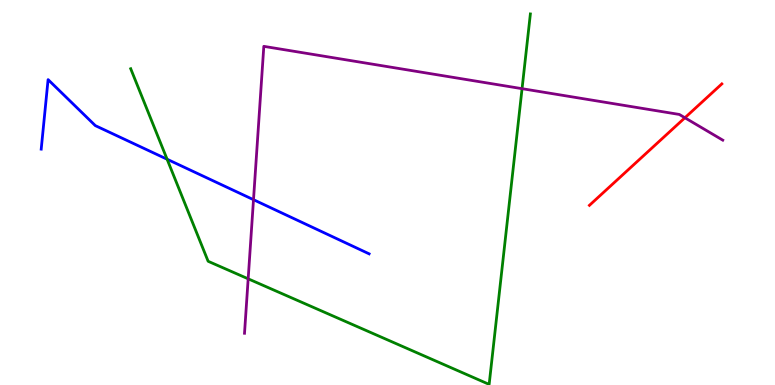[{'lines': ['blue', 'red'], 'intersections': []}, {'lines': ['green', 'red'], 'intersections': []}, {'lines': ['purple', 'red'], 'intersections': [{'x': 8.84, 'y': 6.94}]}, {'lines': ['blue', 'green'], 'intersections': [{'x': 2.16, 'y': 5.86}]}, {'lines': ['blue', 'purple'], 'intersections': [{'x': 3.27, 'y': 4.81}]}, {'lines': ['green', 'purple'], 'intersections': [{'x': 3.2, 'y': 2.76}, {'x': 6.74, 'y': 7.7}]}]